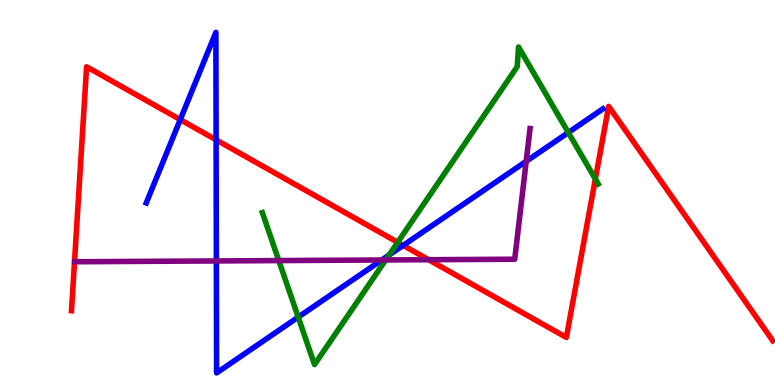[{'lines': ['blue', 'red'], 'intersections': [{'x': 2.33, 'y': 6.89}, {'x': 2.79, 'y': 6.37}, {'x': 5.2, 'y': 3.63}]}, {'lines': ['green', 'red'], 'intersections': [{'x': 5.13, 'y': 3.71}, {'x': 7.68, 'y': 5.35}]}, {'lines': ['purple', 'red'], 'intersections': [{'x': 5.53, 'y': 3.25}]}, {'lines': ['blue', 'green'], 'intersections': [{'x': 3.85, 'y': 1.76}, {'x': 5.02, 'y': 3.38}, {'x': 7.33, 'y': 6.56}]}, {'lines': ['blue', 'purple'], 'intersections': [{'x': 2.79, 'y': 3.22}, {'x': 4.93, 'y': 3.25}, {'x': 6.79, 'y': 5.81}]}, {'lines': ['green', 'purple'], 'intersections': [{'x': 3.6, 'y': 3.23}, {'x': 4.98, 'y': 3.25}]}]